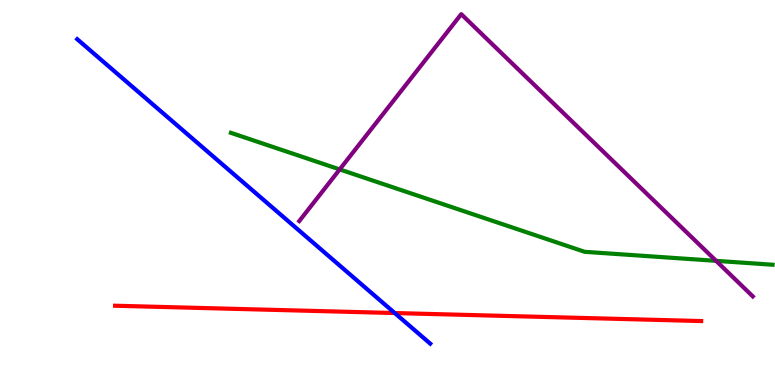[{'lines': ['blue', 'red'], 'intersections': [{'x': 5.09, 'y': 1.87}]}, {'lines': ['green', 'red'], 'intersections': []}, {'lines': ['purple', 'red'], 'intersections': []}, {'lines': ['blue', 'green'], 'intersections': []}, {'lines': ['blue', 'purple'], 'intersections': []}, {'lines': ['green', 'purple'], 'intersections': [{'x': 4.38, 'y': 5.6}, {'x': 9.24, 'y': 3.22}]}]